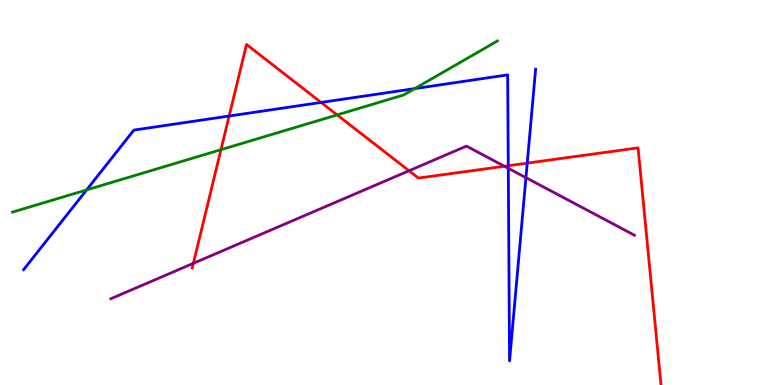[{'lines': ['blue', 'red'], 'intersections': [{'x': 2.96, 'y': 6.99}, {'x': 4.14, 'y': 7.34}, {'x': 6.56, 'y': 5.7}, {'x': 6.8, 'y': 5.76}]}, {'lines': ['green', 'red'], 'intersections': [{'x': 2.85, 'y': 6.11}, {'x': 4.35, 'y': 7.02}]}, {'lines': ['purple', 'red'], 'intersections': [{'x': 2.49, 'y': 3.16}, {'x': 5.28, 'y': 5.56}, {'x': 6.51, 'y': 5.68}]}, {'lines': ['blue', 'green'], 'intersections': [{'x': 1.12, 'y': 5.07}, {'x': 5.35, 'y': 7.7}]}, {'lines': ['blue', 'purple'], 'intersections': [{'x': 6.56, 'y': 5.63}, {'x': 6.79, 'y': 5.39}]}, {'lines': ['green', 'purple'], 'intersections': []}]